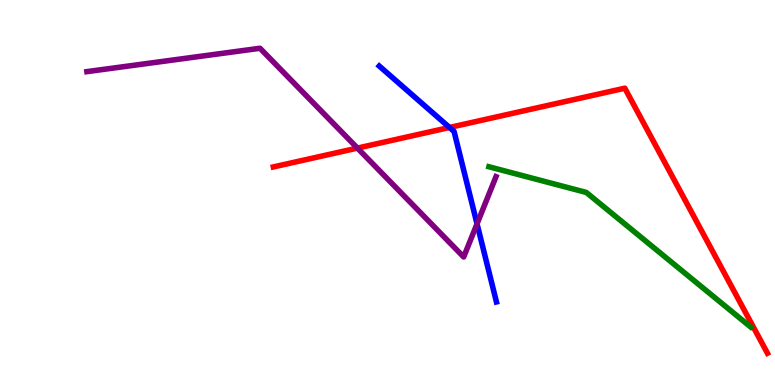[{'lines': ['blue', 'red'], 'intersections': [{'x': 5.8, 'y': 6.69}]}, {'lines': ['green', 'red'], 'intersections': []}, {'lines': ['purple', 'red'], 'intersections': [{'x': 4.61, 'y': 6.15}]}, {'lines': ['blue', 'green'], 'intersections': []}, {'lines': ['blue', 'purple'], 'intersections': [{'x': 6.16, 'y': 4.19}]}, {'lines': ['green', 'purple'], 'intersections': []}]